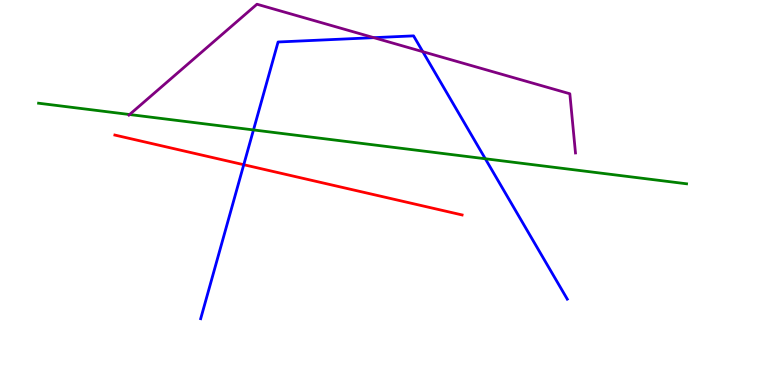[{'lines': ['blue', 'red'], 'intersections': [{'x': 3.15, 'y': 5.72}]}, {'lines': ['green', 'red'], 'intersections': []}, {'lines': ['purple', 'red'], 'intersections': []}, {'lines': ['blue', 'green'], 'intersections': [{'x': 3.27, 'y': 6.63}, {'x': 6.26, 'y': 5.88}]}, {'lines': ['blue', 'purple'], 'intersections': [{'x': 4.82, 'y': 9.02}, {'x': 5.46, 'y': 8.66}]}, {'lines': ['green', 'purple'], 'intersections': [{'x': 1.67, 'y': 7.03}]}]